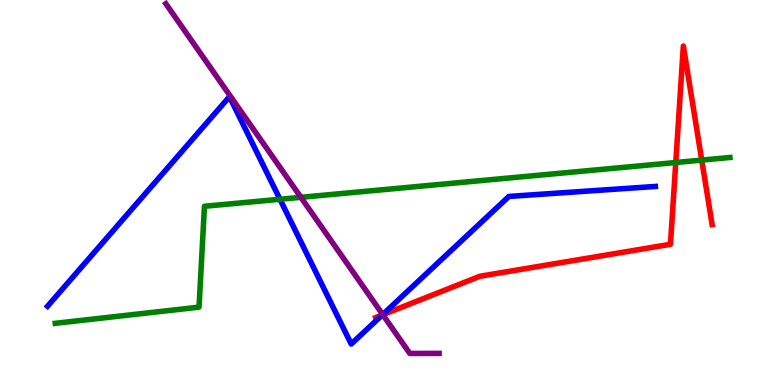[{'lines': ['blue', 'red'], 'intersections': [{'x': 4.93, 'y': 1.82}]}, {'lines': ['green', 'red'], 'intersections': [{'x': 8.72, 'y': 5.78}, {'x': 9.05, 'y': 5.84}]}, {'lines': ['purple', 'red'], 'intersections': [{'x': 4.94, 'y': 1.83}]}, {'lines': ['blue', 'green'], 'intersections': [{'x': 3.61, 'y': 4.82}]}, {'lines': ['blue', 'purple'], 'intersections': [{'x': 4.94, 'y': 1.83}]}, {'lines': ['green', 'purple'], 'intersections': [{'x': 3.88, 'y': 4.87}]}]